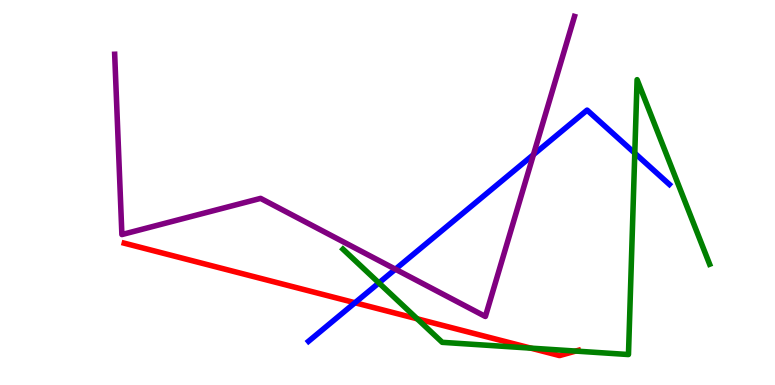[{'lines': ['blue', 'red'], 'intersections': [{'x': 4.58, 'y': 2.14}]}, {'lines': ['green', 'red'], 'intersections': [{'x': 5.38, 'y': 1.72}, {'x': 6.85, 'y': 0.958}, {'x': 7.43, 'y': 0.881}]}, {'lines': ['purple', 'red'], 'intersections': []}, {'lines': ['blue', 'green'], 'intersections': [{'x': 4.89, 'y': 2.65}, {'x': 8.19, 'y': 6.02}]}, {'lines': ['blue', 'purple'], 'intersections': [{'x': 5.1, 'y': 3.01}, {'x': 6.88, 'y': 5.98}]}, {'lines': ['green', 'purple'], 'intersections': []}]